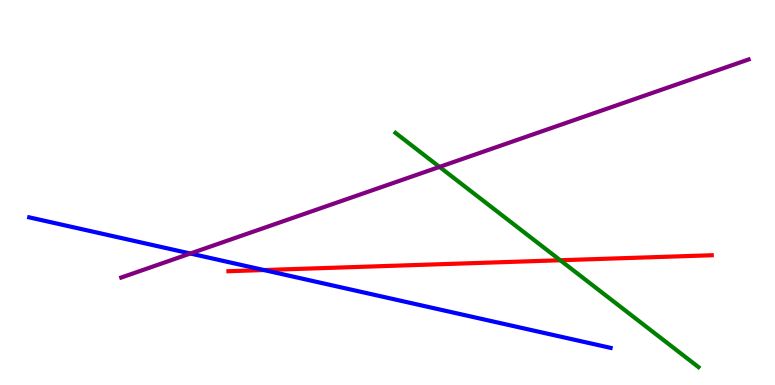[{'lines': ['blue', 'red'], 'intersections': [{'x': 3.41, 'y': 2.99}]}, {'lines': ['green', 'red'], 'intersections': [{'x': 7.23, 'y': 3.24}]}, {'lines': ['purple', 'red'], 'intersections': []}, {'lines': ['blue', 'green'], 'intersections': []}, {'lines': ['blue', 'purple'], 'intersections': [{'x': 2.46, 'y': 3.42}]}, {'lines': ['green', 'purple'], 'intersections': [{'x': 5.67, 'y': 5.66}]}]